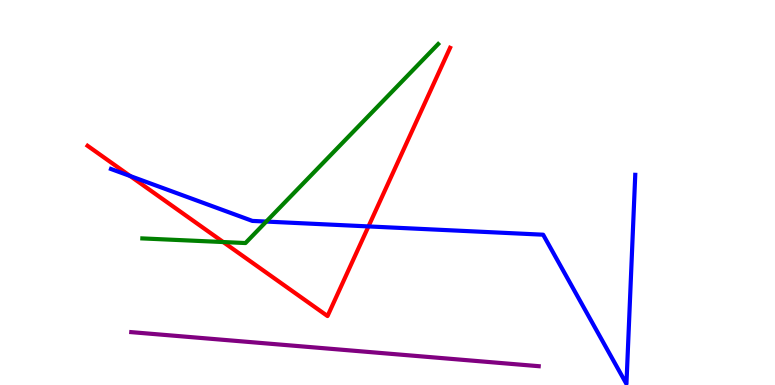[{'lines': ['blue', 'red'], 'intersections': [{'x': 1.68, 'y': 5.43}, {'x': 4.75, 'y': 4.12}]}, {'lines': ['green', 'red'], 'intersections': [{'x': 2.88, 'y': 3.71}]}, {'lines': ['purple', 'red'], 'intersections': []}, {'lines': ['blue', 'green'], 'intersections': [{'x': 3.44, 'y': 4.24}]}, {'lines': ['blue', 'purple'], 'intersections': []}, {'lines': ['green', 'purple'], 'intersections': []}]